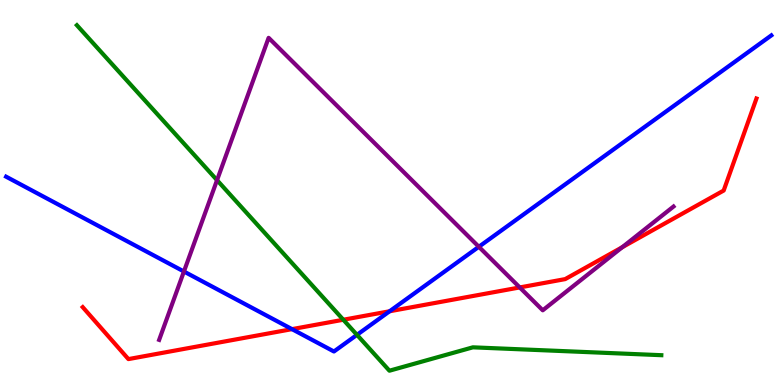[{'lines': ['blue', 'red'], 'intersections': [{'x': 3.77, 'y': 1.45}, {'x': 5.03, 'y': 1.92}]}, {'lines': ['green', 'red'], 'intersections': [{'x': 4.43, 'y': 1.69}]}, {'lines': ['purple', 'red'], 'intersections': [{'x': 6.71, 'y': 2.53}, {'x': 8.03, 'y': 3.58}]}, {'lines': ['blue', 'green'], 'intersections': [{'x': 4.61, 'y': 1.3}]}, {'lines': ['blue', 'purple'], 'intersections': [{'x': 2.37, 'y': 2.95}, {'x': 6.18, 'y': 3.59}]}, {'lines': ['green', 'purple'], 'intersections': [{'x': 2.8, 'y': 5.32}]}]